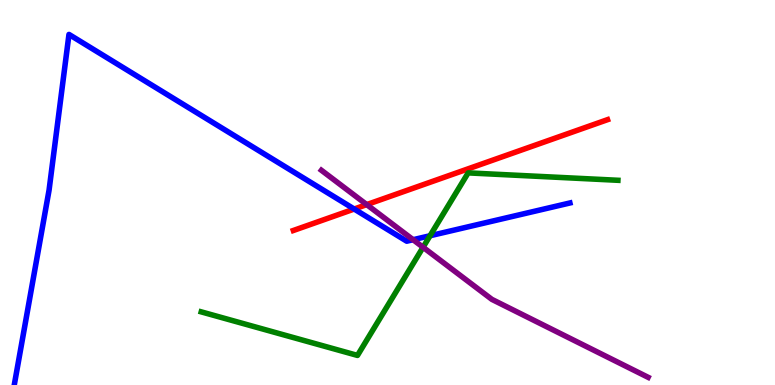[{'lines': ['blue', 'red'], 'intersections': [{'x': 4.57, 'y': 4.57}]}, {'lines': ['green', 'red'], 'intersections': []}, {'lines': ['purple', 'red'], 'intersections': [{'x': 4.73, 'y': 4.69}]}, {'lines': ['blue', 'green'], 'intersections': [{'x': 5.55, 'y': 3.88}]}, {'lines': ['blue', 'purple'], 'intersections': [{'x': 5.33, 'y': 3.77}]}, {'lines': ['green', 'purple'], 'intersections': [{'x': 5.46, 'y': 3.58}]}]